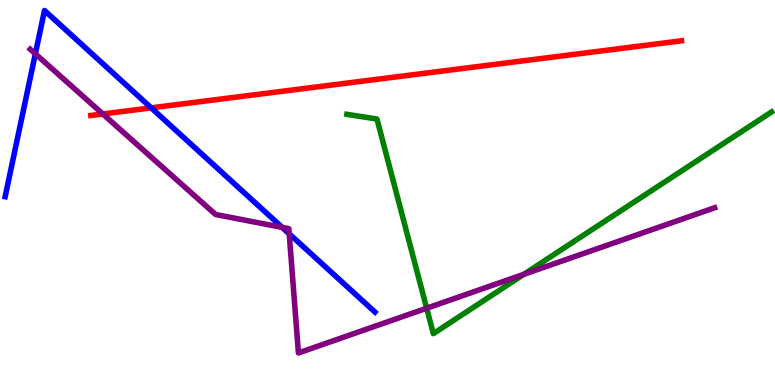[{'lines': ['blue', 'red'], 'intersections': [{'x': 1.95, 'y': 7.2}]}, {'lines': ['green', 'red'], 'intersections': []}, {'lines': ['purple', 'red'], 'intersections': [{'x': 1.33, 'y': 7.04}]}, {'lines': ['blue', 'green'], 'intersections': []}, {'lines': ['blue', 'purple'], 'intersections': [{'x': 0.456, 'y': 8.6}, {'x': 3.64, 'y': 4.09}, {'x': 3.73, 'y': 3.93}]}, {'lines': ['green', 'purple'], 'intersections': [{'x': 5.51, 'y': 1.99}, {'x': 6.76, 'y': 2.87}]}]